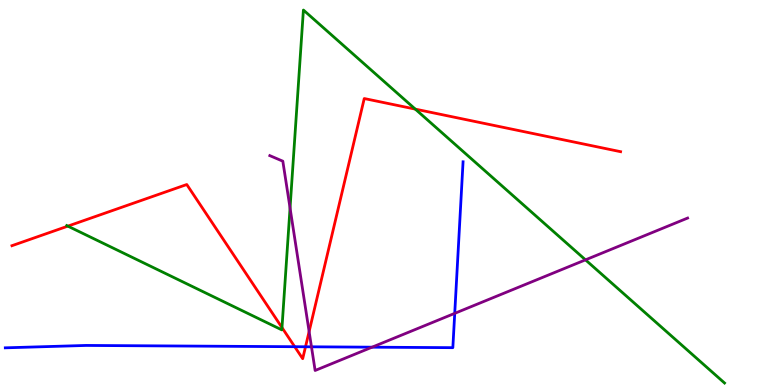[{'lines': ['blue', 'red'], 'intersections': [{'x': 3.8, 'y': 0.995}, {'x': 3.94, 'y': 0.993}]}, {'lines': ['green', 'red'], 'intersections': [{'x': 0.876, 'y': 4.13}, {'x': 3.64, 'y': 1.49}, {'x': 5.36, 'y': 7.17}]}, {'lines': ['purple', 'red'], 'intersections': [{'x': 3.99, 'y': 1.39}]}, {'lines': ['blue', 'green'], 'intersections': []}, {'lines': ['blue', 'purple'], 'intersections': [{'x': 4.02, 'y': 0.992}, {'x': 4.8, 'y': 0.982}, {'x': 5.87, 'y': 1.86}]}, {'lines': ['green', 'purple'], 'intersections': [{'x': 3.74, 'y': 4.6}, {'x': 7.55, 'y': 3.25}]}]